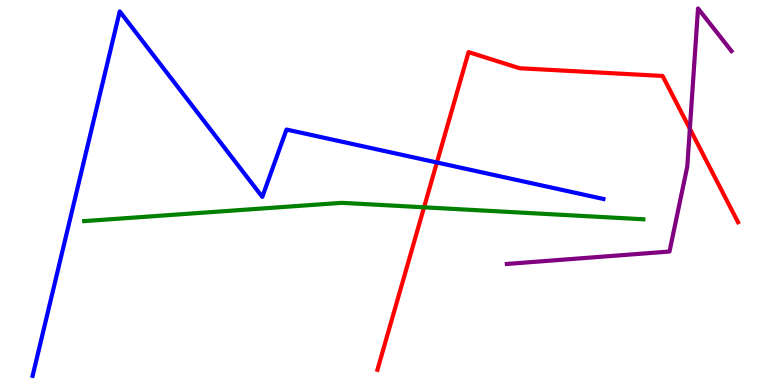[{'lines': ['blue', 'red'], 'intersections': [{'x': 5.64, 'y': 5.78}]}, {'lines': ['green', 'red'], 'intersections': [{'x': 5.47, 'y': 4.62}]}, {'lines': ['purple', 'red'], 'intersections': [{'x': 8.9, 'y': 6.66}]}, {'lines': ['blue', 'green'], 'intersections': []}, {'lines': ['blue', 'purple'], 'intersections': []}, {'lines': ['green', 'purple'], 'intersections': []}]